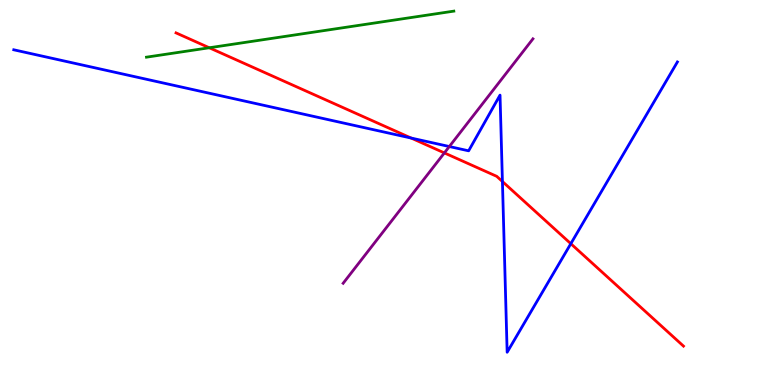[{'lines': ['blue', 'red'], 'intersections': [{'x': 5.3, 'y': 6.41}, {'x': 6.48, 'y': 5.29}, {'x': 7.37, 'y': 3.67}]}, {'lines': ['green', 'red'], 'intersections': [{'x': 2.7, 'y': 8.76}]}, {'lines': ['purple', 'red'], 'intersections': [{'x': 5.73, 'y': 6.03}]}, {'lines': ['blue', 'green'], 'intersections': []}, {'lines': ['blue', 'purple'], 'intersections': [{'x': 5.8, 'y': 6.19}]}, {'lines': ['green', 'purple'], 'intersections': []}]